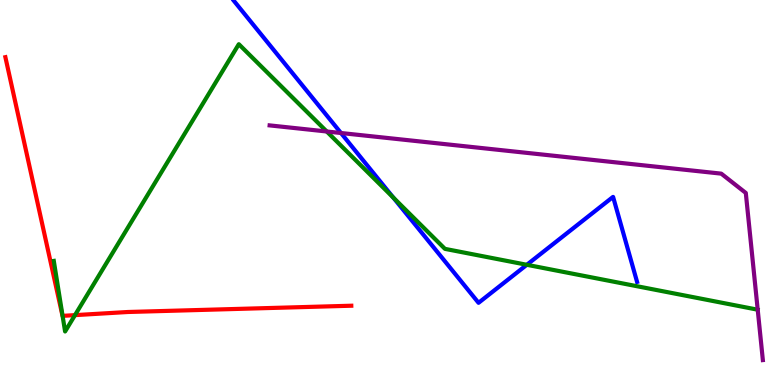[{'lines': ['blue', 'red'], 'intersections': []}, {'lines': ['green', 'red'], 'intersections': [{'x': 0.808, 'y': 1.8}, {'x': 0.967, 'y': 1.81}]}, {'lines': ['purple', 'red'], 'intersections': []}, {'lines': ['blue', 'green'], 'intersections': [{'x': 5.07, 'y': 4.87}, {'x': 6.8, 'y': 3.12}]}, {'lines': ['blue', 'purple'], 'intersections': [{'x': 4.4, 'y': 6.55}]}, {'lines': ['green', 'purple'], 'intersections': [{'x': 4.22, 'y': 6.58}]}]